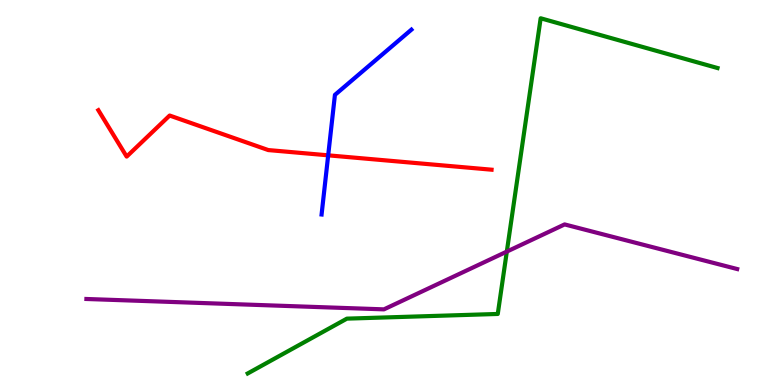[{'lines': ['blue', 'red'], 'intersections': [{'x': 4.23, 'y': 5.97}]}, {'lines': ['green', 'red'], 'intersections': []}, {'lines': ['purple', 'red'], 'intersections': []}, {'lines': ['blue', 'green'], 'intersections': []}, {'lines': ['blue', 'purple'], 'intersections': []}, {'lines': ['green', 'purple'], 'intersections': [{'x': 6.54, 'y': 3.47}]}]